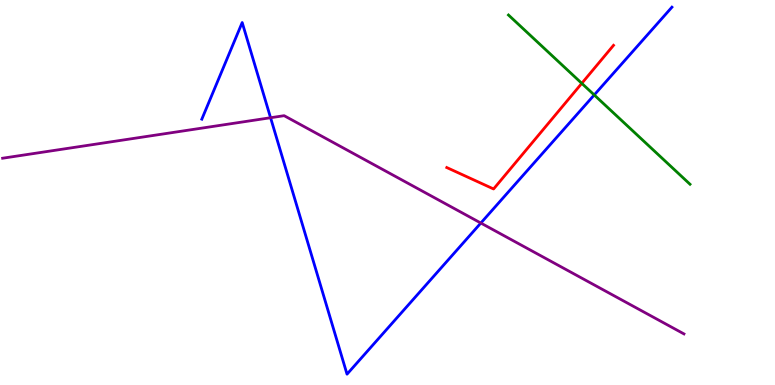[{'lines': ['blue', 'red'], 'intersections': []}, {'lines': ['green', 'red'], 'intersections': [{'x': 7.51, 'y': 7.84}]}, {'lines': ['purple', 'red'], 'intersections': []}, {'lines': ['blue', 'green'], 'intersections': [{'x': 7.67, 'y': 7.53}]}, {'lines': ['blue', 'purple'], 'intersections': [{'x': 3.49, 'y': 6.94}, {'x': 6.2, 'y': 4.21}]}, {'lines': ['green', 'purple'], 'intersections': []}]